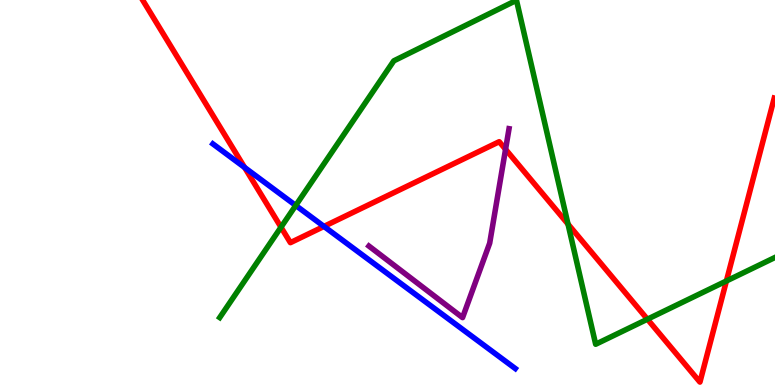[{'lines': ['blue', 'red'], 'intersections': [{'x': 3.16, 'y': 5.65}, {'x': 4.18, 'y': 4.12}]}, {'lines': ['green', 'red'], 'intersections': [{'x': 3.63, 'y': 4.1}, {'x': 7.33, 'y': 4.18}, {'x': 8.35, 'y': 1.71}, {'x': 9.37, 'y': 2.7}]}, {'lines': ['purple', 'red'], 'intersections': [{'x': 6.52, 'y': 6.12}]}, {'lines': ['blue', 'green'], 'intersections': [{'x': 3.82, 'y': 4.66}]}, {'lines': ['blue', 'purple'], 'intersections': []}, {'lines': ['green', 'purple'], 'intersections': []}]